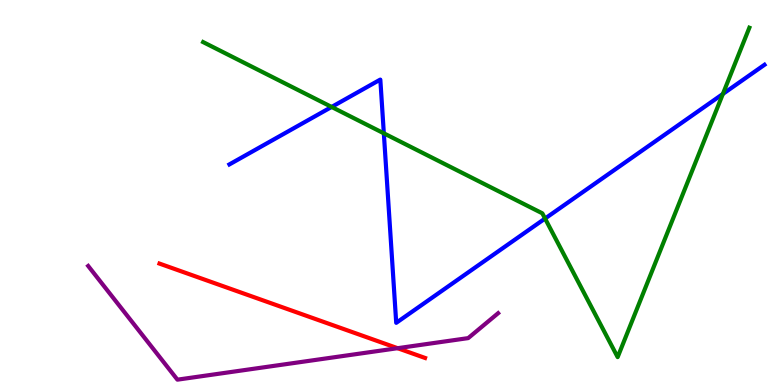[{'lines': ['blue', 'red'], 'intersections': []}, {'lines': ['green', 'red'], 'intersections': []}, {'lines': ['purple', 'red'], 'intersections': [{'x': 5.13, 'y': 0.956}]}, {'lines': ['blue', 'green'], 'intersections': [{'x': 4.28, 'y': 7.22}, {'x': 4.95, 'y': 6.54}, {'x': 7.03, 'y': 4.32}, {'x': 9.33, 'y': 7.56}]}, {'lines': ['blue', 'purple'], 'intersections': []}, {'lines': ['green', 'purple'], 'intersections': []}]